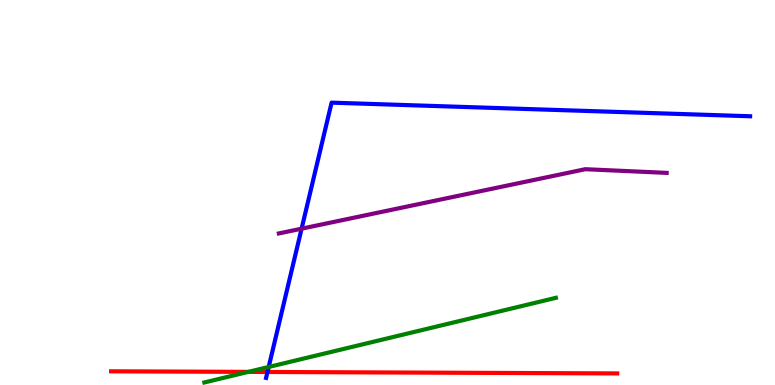[{'lines': ['blue', 'red'], 'intersections': [{'x': 3.45, 'y': 0.339}]}, {'lines': ['green', 'red'], 'intersections': [{'x': 3.2, 'y': 0.341}]}, {'lines': ['purple', 'red'], 'intersections': []}, {'lines': ['blue', 'green'], 'intersections': [{'x': 3.47, 'y': 0.468}]}, {'lines': ['blue', 'purple'], 'intersections': [{'x': 3.89, 'y': 4.06}]}, {'lines': ['green', 'purple'], 'intersections': []}]